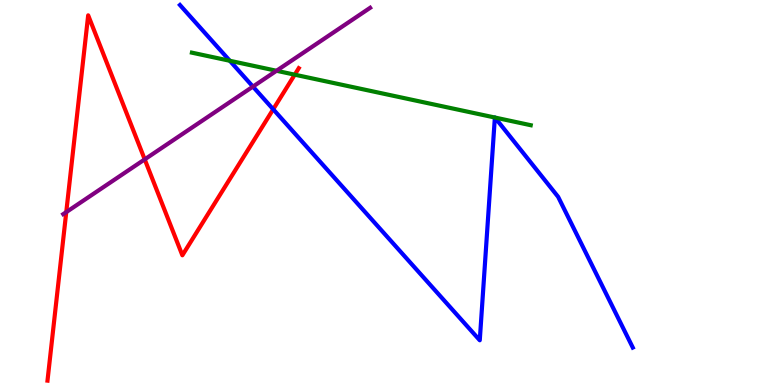[{'lines': ['blue', 'red'], 'intersections': [{'x': 3.53, 'y': 7.16}]}, {'lines': ['green', 'red'], 'intersections': [{'x': 3.8, 'y': 8.06}]}, {'lines': ['purple', 'red'], 'intersections': [{'x': 0.855, 'y': 4.49}, {'x': 1.87, 'y': 5.86}]}, {'lines': ['blue', 'green'], 'intersections': [{'x': 2.97, 'y': 8.42}, {'x': 6.39, 'y': 6.95}, {'x': 6.39, 'y': 6.95}]}, {'lines': ['blue', 'purple'], 'intersections': [{'x': 3.26, 'y': 7.75}]}, {'lines': ['green', 'purple'], 'intersections': [{'x': 3.57, 'y': 8.16}]}]